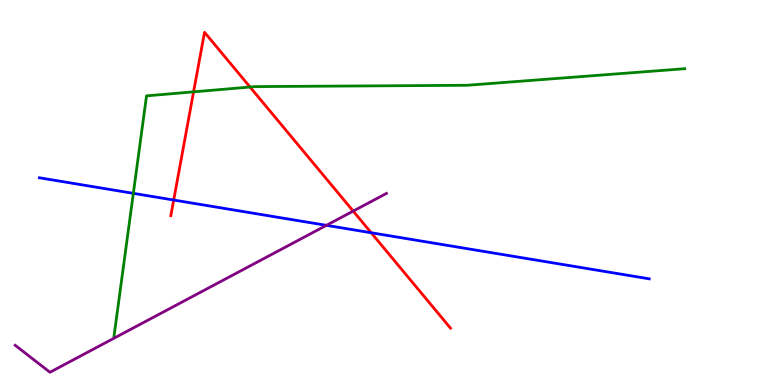[{'lines': ['blue', 'red'], 'intersections': [{'x': 2.24, 'y': 4.8}, {'x': 4.79, 'y': 3.95}]}, {'lines': ['green', 'red'], 'intersections': [{'x': 2.5, 'y': 7.61}, {'x': 3.23, 'y': 7.74}]}, {'lines': ['purple', 'red'], 'intersections': [{'x': 4.56, 'y': 4.52}]}, {'lines': ['blue', 'green'], 'intersections': [{'x': 1.72, 'y': 4.98}]}, {'lines': ['blue', 'purple'], 'intersections': [{'x': 4.21, 'y': 4.15}]}, {'lines': ['green', 'purple'], 'intersections': []}]